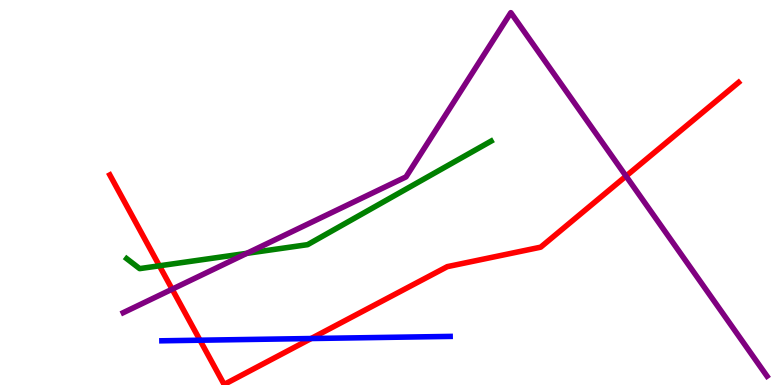[{'lines': ['blue', 'red'], 'intersections': [{'x': 2.58, 'y': 1.16}, {'x': 4.01, 'y': 1.21}]}, {'lines': ['green', 'red'], 'intersections': [{'x': 2.06, 'y': 3.1}]}, {'lines': ['purple', 'red'], 'intersections': [{'x': 2.22, 'y': 2.49}, {'x': 8.08, 'y': 5.43}]}, {'lines': ['blue', 'green'], 'intersections': []}, {'lines': ['blue', 'purple'], 'intersections': []}, {'lines': ['green', 'purple'], 'intersections': [{'x': 3.18, 'y': 3.42}]}]